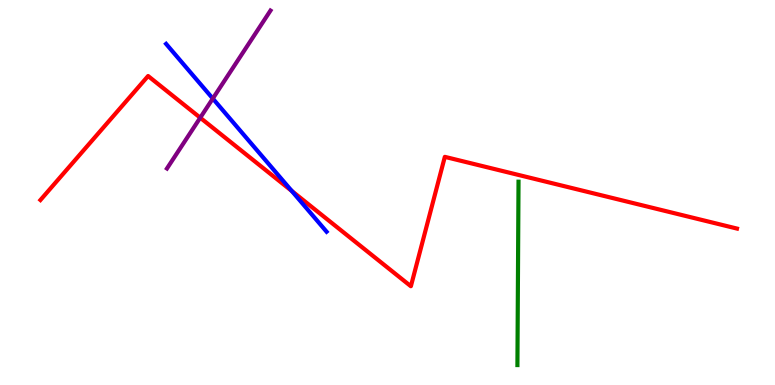[{'lines': ['blue', 'red'], 'intersections': [{'x': 3.76, 'y': 5.04}]}, {'lines': ['green', 'red'], 'intersections': []}, {'lines': ['purple', 'red'], 'intersections': [{'x': 2.58, 'y': 6.94}]}, {'lines': ['blue', 'green'], 'intersections': []}, {'lines': ['blue', 'purple'], 'intersections': [{'x': 2.75, 'y': 7.44}]}, {'lines': ['green', 'purple'], 'intersections': []}]